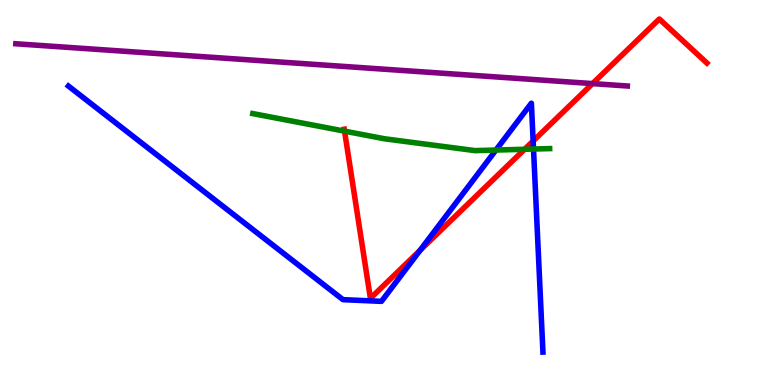[{'lines': ['blue', 'red'], 'intersections': [{'x': 5.42, 'y': 3.5}, {'x': 6.88, 'y': 6.34}]}, {'lines': ['green', 'red'], 'intersections': [{'x': 4.45, 'y': 6.59}, {'x': 6.77, 'y': 6.12}]}, {'lines': ['purple', 'red'], 'intersections': [{'x': 7.65, 'y': 7.83}]}, {'lines': ['blue', 'green'], 'intersections': [{'x': 6.4, 'y': 6.1}, {'x': 6.88, 'y': 6.13}]}, {'lines': ['blue', 'purple'], 'intersections': []}, {'lines': ['green', 'purple'], 'intersections': []}]